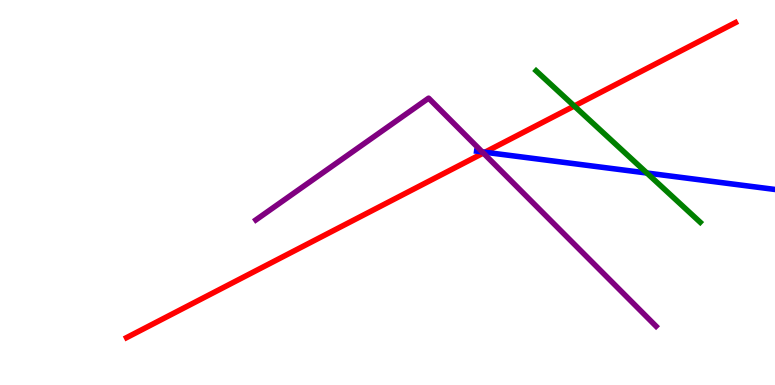[{'lines': ['blue', 'red'], 'intersections': [{'x': 6.26, 'y': 6.05}]}, {'lines': ['green', 'red'], 'intersections': [{'x': 7.41, 'y': 7.25}]}, {'lines': ['purple', 'red'], 'intersections': [{'x': 6.24, 'y': 6.02}]}, {'lines': ['blue', 'green'], 'intersections': [{'x': 8.35, 'y': 5.51}]}, {'lines': ['blue', 'purple'], 'intersections': [{'x': 6.22, 'y': 6.06}]}, {'lines': ['green', 'purple'], 'intersections': []}]